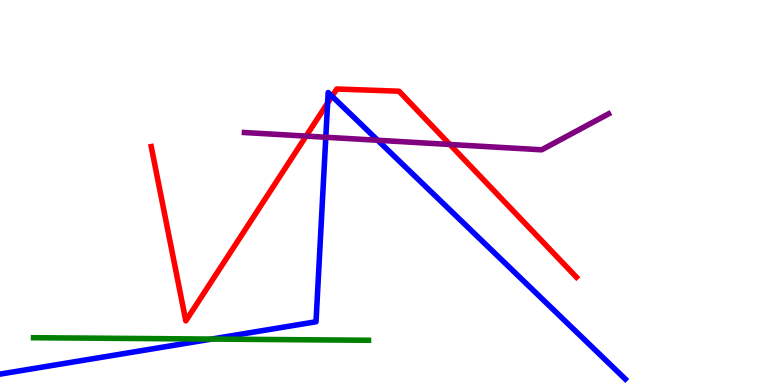[{'lines': ['blue', 'red'], 'intersections': [{'x': 4.23, 'y': 7.32}, {'x': 4.28, 'y': 7.5}]}, {'lines': ['green', 'red'], 'intersections': []}, {'lines': ['purple', 'red'], 'intersections': [{'x': 3.95, 'y': 6.46}, {'x': 5.8, 'y': 6.25}]}, {'lines': ['blue', 'green'], 'intersections': [{'x': 2.73, 'y': 1.19}]}, {'lines': ['blue', 'purple'], 'intersections': [{'x': 4.2, 'y': 6.44}, {'x': 4.87, 'y': 6.36}]}, {'lines': ['green', 'purple'], 'intersections': []}]